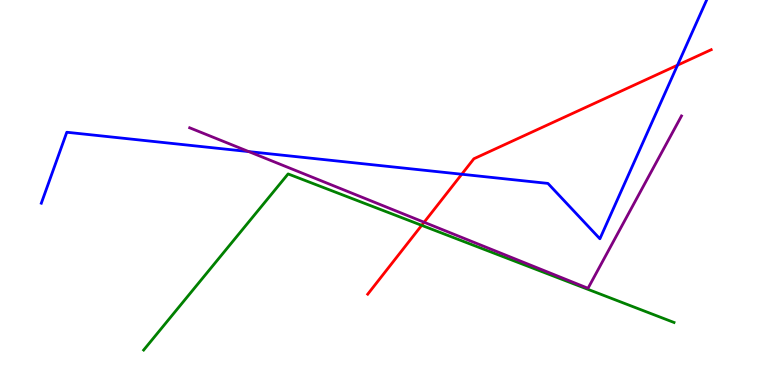[{'lines': ['blue', 'red'], 'intersections': [{'x': 5.96, 'y': 5.47}, {'x': 8.74, 'y': 8.31}]}, {'lines': ['green', 'red'], 'intersections': [{'x': 5.44, 'y': 4.15}]}, {'lines': ['purple', 'red'], 'intersections': [{'x': 5.47, 'y': 4.23}]}, {'lines': ['blue', 'green'], 'intersections': []}, {'lines': ['blue', 'purple'], 'intersections': [{'x': 3.21, 'y': 6.06}]}, {'lines': ['green', 'purple'], 'intersections': []}]